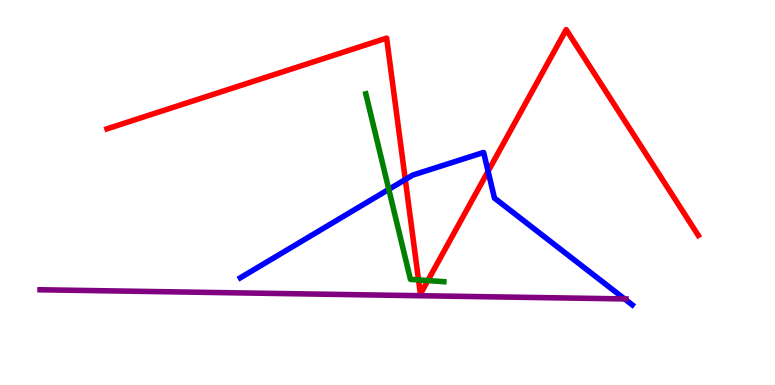[{'lines': ['blue', 'red'], 'intersections': [{'x': 5.23, 'y': 5.34}, {'x': 6.3, 'y': 5.55}]}, {'lines': ['green', 'red'], 'intersections': [{'x': 5.4, 'y': 2.73}, {'x': 5.52, 'y': 2.71}]}, {'lines': ['purple', 'red'], 'intersections': []}, {'lines': ['blue', 'green'], 'intersections': [{'x': 5.02, 'y': 5.08}]}, {'lines': ['blue', 'purple'], 'intersections': [{'x': 8.06, 'y': 2.24}]}, {'lines': ['green', 'purple'], 'intersections': []}]